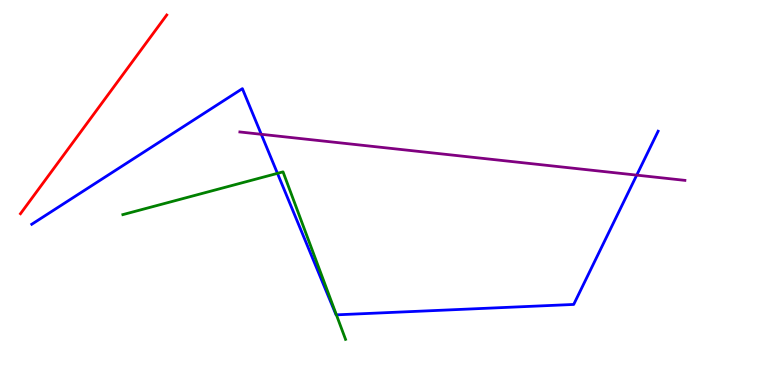[{'lines': ['blue', 'red'], 'intersections': []}, {'lines': ['green', 'red'], 'intersections': []}, {'lines': ['purple', 'red'], 'intersections': []}, {'lines': ['blue', 'green'], 'intersections': [{'x': 3.58, 'y': 5.5}, {'x': 4.34, 'y': 1.82}]}, {'lines': ['blue', 'purple'], 'intersections': [{'x': 3.37, 'y': 6.51}, {'x': 8.22, 'y': 5.45}]}, {'lines': ['green', 'purple'], 'intersections': []}]